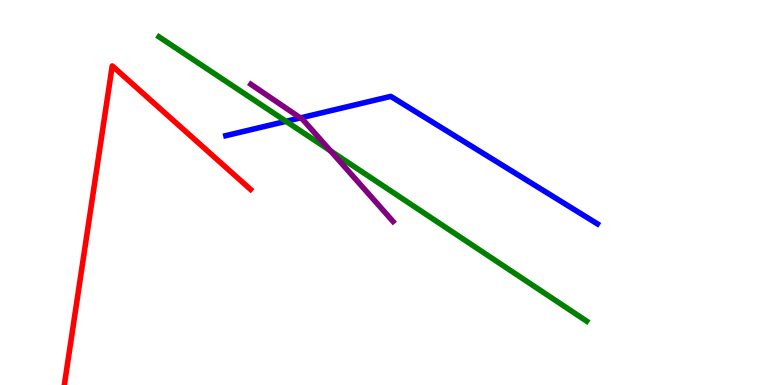[{'lines': ['blue', 'red'], 'intersections': []}, {'lines': ['green', 'red'], 'intersections': []}, {'lines': ['purple', 'red'], 'intersections': []}, {'lines': ['blue', 'green'], 'intersections': [{'x': 3.69, 'y': 6.85}]}, {'lines': ['blue', 'purple'], 'intersections': [{'x': 3.88, 'y': 6.94}]}, {'lines': ['green', 'purple'], 'intersections': [{'x': 4.27, 'y': 6.08}]}]